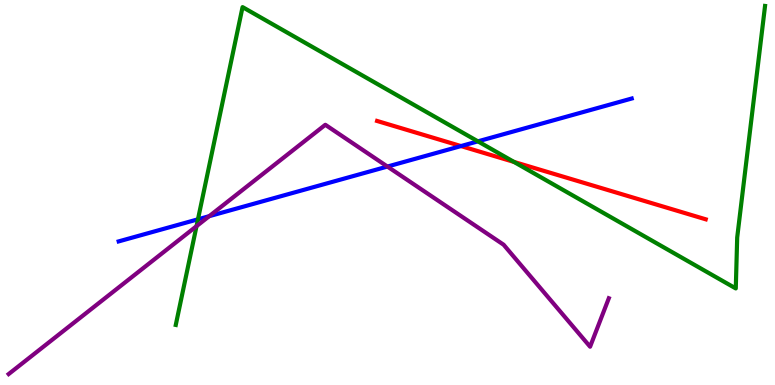[{'lines': ['blue', 'red'], 'intersections': [{'x': 5.95, 'y': 6.21}]}, {'lines': ['green', 'red'], 'intersections': [{'x': 6.63, 'y': 5.79}]}, {'lines': ['purple', 'red'], 'intersections': []}, {'lines': ['blue', 'green'], 'intersections': [{'x': 2.55, 'y': 4.3}, {'x': 6.17, 'y': 6.33}]}, {'lines': ['blue', 'purple'], 'intersections': [{'x': 2.7, 'y': 4.38}, {'x': 5.0, 'y': 5.67}]}, {'lines': ['green', 'purple'], 'intersections': [{'x': 2.54, 'y': 4.13}]}]